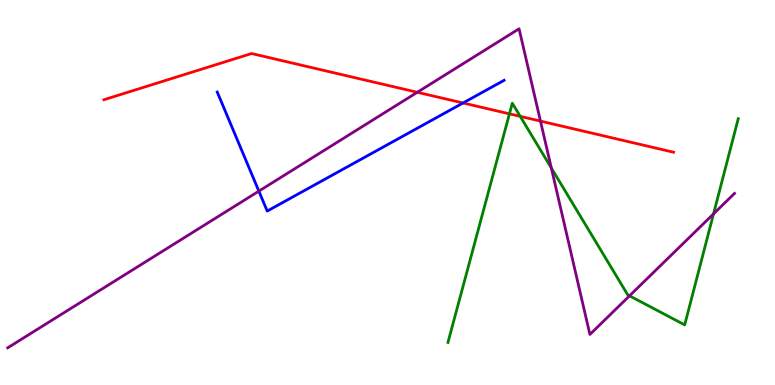[{'lines': ['blue', 'red'], 'intersections': [{'x': 5.97, 'y': 7.33}]}, {'lines': ['green', 'red'], 'intersections': [{'x': 6.57, 'y': 7.04}, {'x': 6.71, 'y': 6.98}]}, {'lines': ['purple', 'red'], 'intersections': [{'x': 5.38, 'y': 7.6}, {'x': 6.97, 'y': 6.85}]}, {'lines': ['blue', 'green'], 'intersections': []}, {'lines': ['blue', 'purple'], 'intersections': [{'x': 3.34, 'y': 5.04}]}, {'lines': ['green', 'purple'], 'intersections': [{'x': 7.11, 'y': 5.64}, {'x': 8.12, 'y': 2.32}, {'x': 9.21, 'y': 4.44}]}]